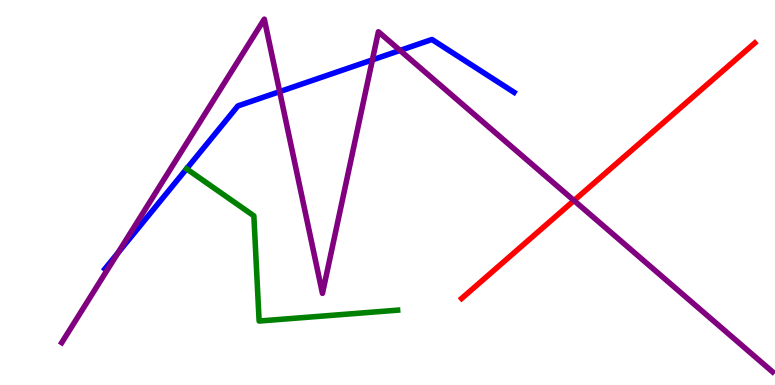[{'lines': ['blue', 'red'], 'intersections': []}, {'lines': ['green', 'red'], 'intersections': []}, {'lines': ['purple', 'red'], 'intersections': [{'x': 7.41, 'y': 4.79}]}, {'lines': ['blue', 'green'], 'intersections': [{'x': 2.41, 'y': 5.61}]}, {'lines': ['blue', 'purple'], 'intersections': [{'x': 1.52, 'y': 3.43}, {'x': 3.61, 'y': 7.62}, {'x': 4.8, 'y': 8.44}, {'x': 5.16, 'y': 8.69}]}, {'lines': ['green', 'purple'], 'intersections': []}]